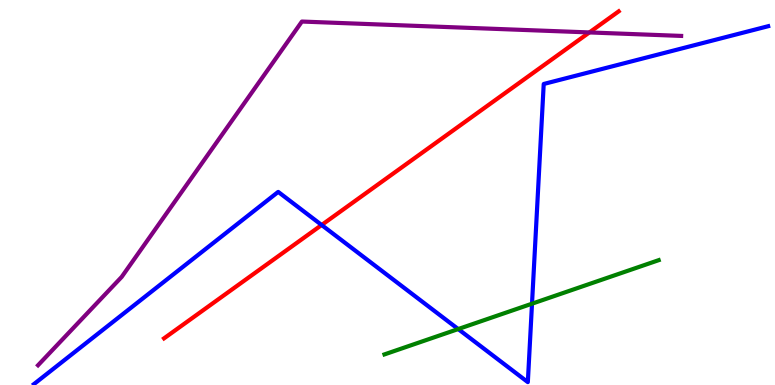[{'lines': ['blue', 'red'], 'intersections': [{'x': 4.15, 'y': 4.16}]}, {'lines': ['green', 'red'], 'intersections': []}, {'lines': ['purple', 'red'], 'intersections': [{'x': 7.6, 'y': 9.16}]}, {'lines': ['blue', 'green'], 'intersections': [{'x': 5.91, 'y': 1.45}, {'x': 6.86, 'y': 2.11}]}, {'lines': ['blue', 'purple'], 'intersections': []}, {'lines': ['green', 'purple'], 'intersections': []}]